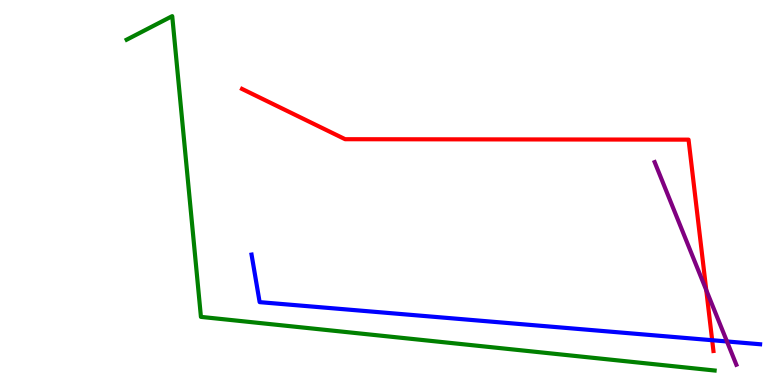[{'lines': ['blue', 'red'], 'intersections': [{'x': 9.19, 'y': 1.16}]}, {'lines': ['green', 'red'], 'intersections': []}, {'lines': ['purple', 'red'], 'intersections': [{'x': 9.11, 'y': 2.46}]}, {'lines': ['blue', 'green'], 'intersections': []}, {'lines': ['blue', 'purple'], 'intersections': [{'x': 9.38, 'y': 1.13}]}, {'lines': ['green', 'purple'], 'intersections': []}]